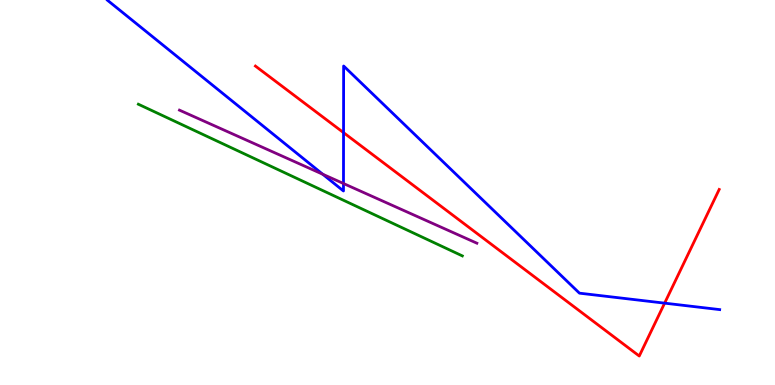[{'lines': ['blue', 'red'], 'intersections': [{'x': 4.43, 'y': 6.55}, {'x': 8.58, 'y': 2.13}]}, {'lines': ['green', 'red'], 'intersections': []}, {'lines': ['purple', 'red'], 'intersections': []}, {'lines': ['blue', 'green'], 'intersections': []}, {'lines': ['blue', 'purple'], 'intersections': [{'x': 4.16, 'y': 5.47}, {'x': 4.43, 'y': 5.23}]}, {'lines': ['green', 'purple'], 'intersections': []}]